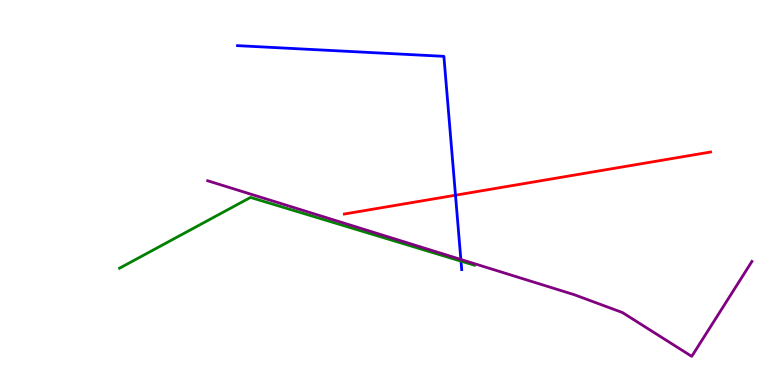[{'lines': ['blue', 'red'], 'intersections': [{'x': 5.88, 'y': 4.93}]}, {'lines': ['green', 'red'], 'intersections': []}, {'lines': ['purple', 'red'], 'intersections': []}, {'lines': ['blue', 'green'], 'intersections': [{'x': 5.95, 'y': 3.22}]}, {'lines': ['blue', 'purple'], 'intersections': [{'x': 5.95, 'y': 3.26}]}, {'lines': ['green', 'purple'], 'intersections': []}]